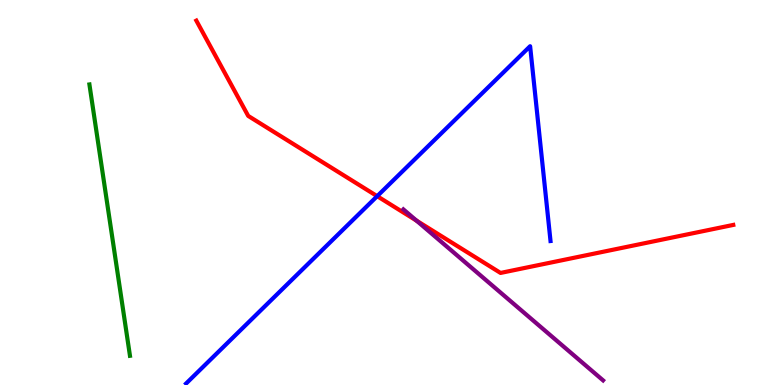[{'lines': ['blue', 'red'], 'intersections': [{'x': 4.87, 'y': 4.9}]}, {'lines': ['green', 'red'], 'intersections': []}, {'lines': ['purple', 'red'], 'intersections': [{'x': 5.37, 'y': 4.27}]}, {'lines': ['blue', 'green'], 'intersections': []}, {'lines': ['blue', 'purple'], 'intersections': []}, {'lines': ['green', 'purple'], 'intersections': []}]